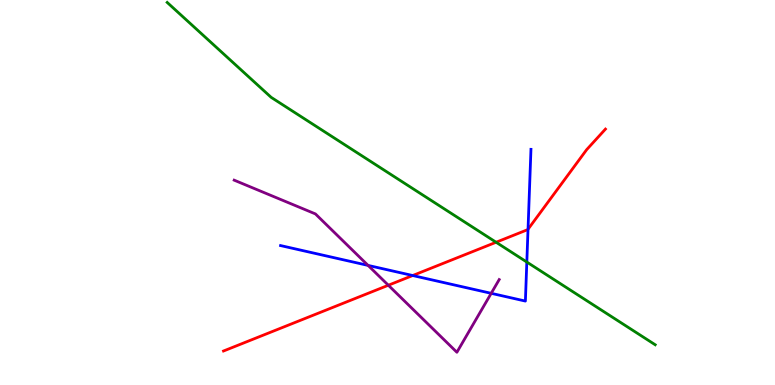[{'lines': ['blue', 'red'], 'intersections': [{'x': 5.33, 'y': 2.84}, {'x': 6.81, 'y': 4.05}]}, {'lines': ['green', 'red'], 'intersections': [{'x': 6.4, 'y': 3.71}]}, {'lines': ['purple', 'red'], 'intersections': [{'x': 5.01, 'y': 2.59}]}, {'lines': ['blue', 'green'], 'intersections': [{'x': 6.8, 'y': 3.19}]}, {'lines': ['blue', 'purple'], 'intersections': [{'x': 4.75, 'y': 3.11}, {'x': 6.34, 'y': 2.38}]}, {'lines': ['green', 'purple'], 'intersections': []}]